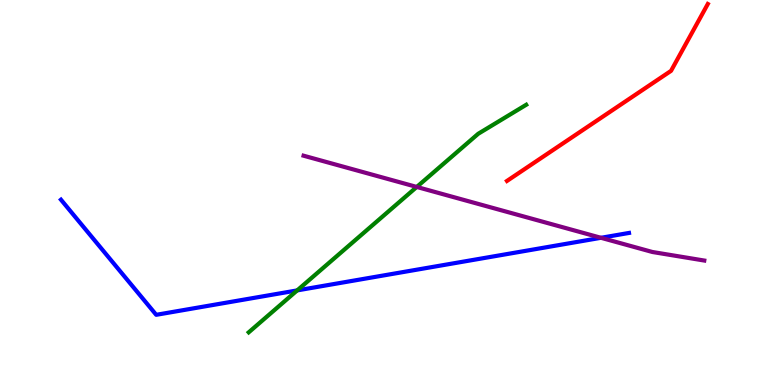[{'lines': ['blue', 'red'], 'intersections': []}, {'lines': ['green', 'red'], 'intersections': []}, {'lines': ['purple', 'red'], 'intersections': []}, {'lines': ['blue', 'green'], 'intersections': [{'x': 3.83, 'y': 2.46}]}, {'lines': ['blue', 'purple'], 'intersections': [{'x': 7.75, 'y': 3.82}]}, {'lines': ['green', 'purple'], 'intersections': [{'x': 5.38, 'y': 5.14}]}]